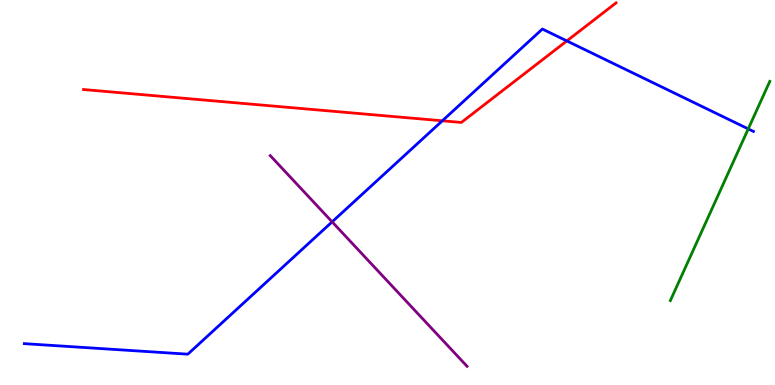[{'lines': ['blue', 'red'], 'intersections': [{'x': 5.71, 'y': 6.86}, {'x': 7.31, 'y': 8.94}]}, {'lines': ['green', 'red'], 'intersections': []}, {'lines': ['purple', 'red'], 'intersections': []}, {'lines': ['blue', 'green'], 'intersections': [{'x': 9.65, 'y': 6.65}]}, {'lines': ['blue', 'purple'], 'intersections': [{'x': 4.29, 'y': 4.24}]}, {'lines': ['green', 'purple'], 'intersections': []}]